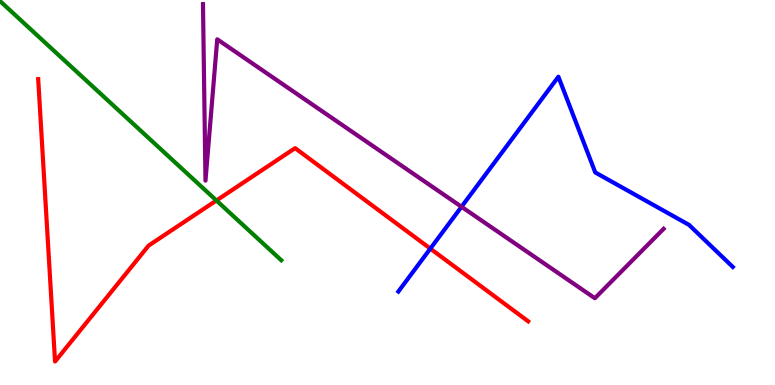[{'lines': ['blue', 'red'], 'intersections': [{'x': 5.55, 'y': 3.54}]}, {'lines': ['green', 'red'], 'intersections': [{'x': 2.79, 'y': 4.79}]}, {'lines': ['purple', 'red'], 'intersections': []}, {'lines': ['blue', 'green'], 'intersections': []}, {'lines': ['blue', 'purple'], 'intersections': [{'x': 5.95, 'y': 4.63}]}, {'lines': ['green', 'purple'], 'intersections': []}]